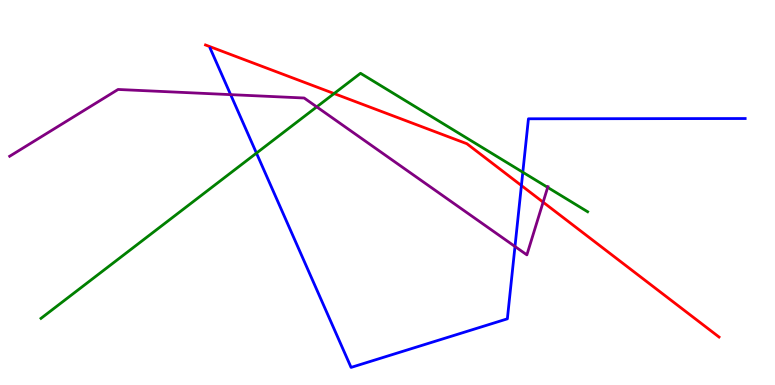[{'lines': ['blue', 'red'], 'intersections': [{'x': 6.73, 'y': 5.18}]}, {'lines': ['green', 'red'], 'intersections': [{'x': 4.31, 'y': 7.57}]}, {'lines': ['purple', 'red'], 'intersections': [{'x': 7.01, 'y': 4.75}]}, {'lines': ['blue', 'green'], 'intersections': [{'x': 3.31, 'y': 6.02}, {'x': 6.75, 'y': 5.53}]}, {'lines': ['blue', 'purple'], 'intersections': [{'x': 2.98, 'y': 7.54}, {'x': 6.64, 'y': 3.6}]}, {'lines': ['green', 'purple'], 'intersections': [{'x': 4.09, 'y': 7.22}, {'x': 7.07, 'y': 5.13}]}]